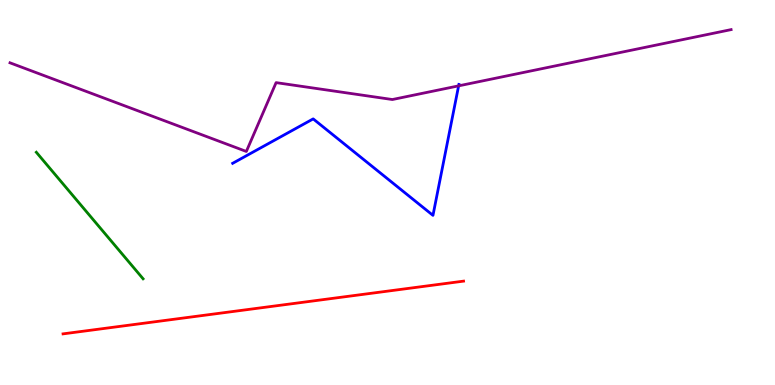[{'lines': ['blue', 'red'], 'intersections': []}, {'lines': ['green', 'red'], 'intersections': []}, {'lines': ['purple', 'red'], 'intersections': []}, {'lines': ['blue', 'green'], 'intersections': []}, {'lines': ['blue', 'purple'], 'intersections': [{'x': 5.92, 'y': 7.77}]}, {'lines': ['green', 'purple'], 'intersections': []}]